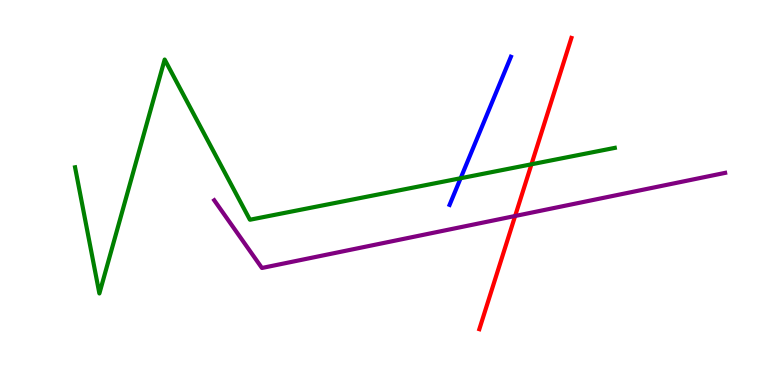[{'lines': ['blue', 'red'], 'intersections': []}, {'lines': ['green', 'red'], 'intersections': [{'x': 6.86, 'y': 5.73}]}, {'lines': ['purple', 'red'], 'intersections': [{'x': 6.65, 'y': 4.39}]}, {'lines': ['blue', 'green'], 'intersections': [{'x': 5.94, 'y': 5.37}]}, {'lines': ['blue', 'purple'], 'intersections': []}, {'lines': ['green', 'purple'], 'intersections': []}]